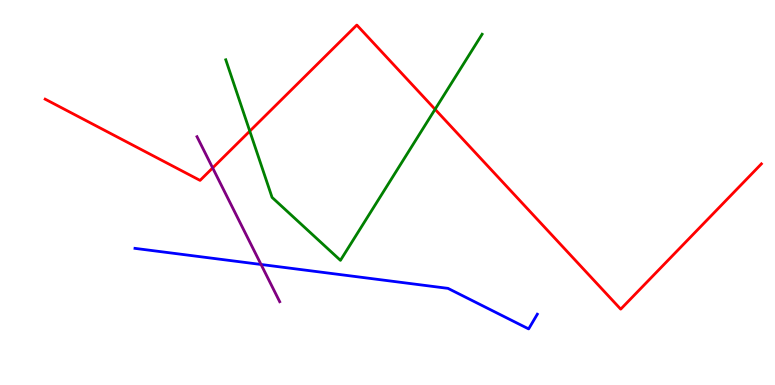[{'lines': ['blue', 'red'], 'intersections': []}, {'lines': ['green', 'red'], 'intersections': [{'x': 3.22, 'y': 6.59}, {'x': 5.61, 'y': 7.16}]}, {'lines': ['purple', 'red'], 'intersections': [{'x': 2.74, 'y': 5.64}]}, {'lines': ['blue', 'green'], 'intersections': []}, {'lines': ['blue', 'purple'], 'intersections': [{'x': 3.37, 'y': 3.13}]}, {'lines': ['green', 'purple'], 'intersections': []}]